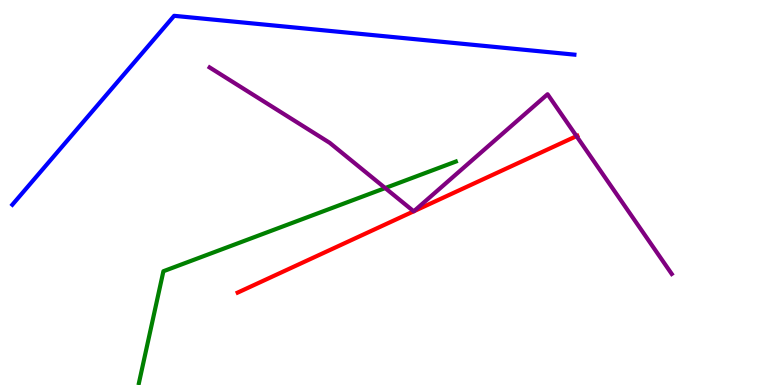[{'lines': ['blue', 'red'], 'intersections': []}, {'lines': ['green', 'red'], 'intersections': []}, {'lines': ['purple', 'red'], 'intersections': [{'x': 5.34, 'y': 4.51}, {'x': 5.34, 'y': 4.51}, {'x': 7.44, 'y': 6.46}]}, {'lines': ['blue', 'green'], 'intersections': []}, {'lines': ['blue', 'purple'], 'intersections': []}, {'lines': ['green', 'purple'], 'intersections': [{'x': 4.97, 'y': 5.12}]}]